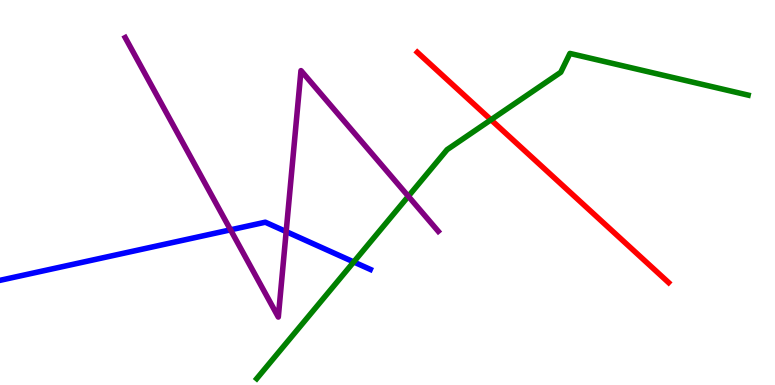[{'lines': ['blue', 'red'], 'intersections': []}, {'lines': ['green', 'red'], 'intersections': [{'x': 6.34, 'y': 6.89}]}, {'lines': ['purple', 'red'], 'intersections': []}, {'lines': ['blue', 'green'], 'intersections': [{'x': 4.56, 'y': 3.2}]}, {'lines': ['blue', 'purple'], 'intersections': [{'x': 2.97, 'y': 4.03}, {'x': 3.69, 'y': 3.98}]}, {'lines': ['green', 'purple'], 'intersections': [{'x': 5.27, 'y': 4.9}]}]